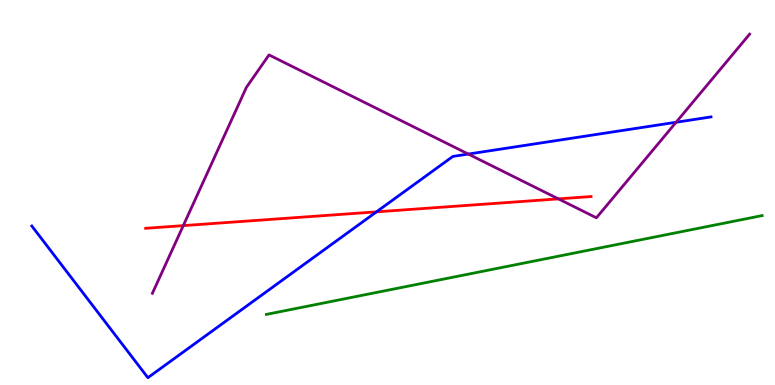[{'lines': ['blue', 'red'], 'intersections': [{'x': 4.86, 'y': 4.5}]}, {'lines': ['green', 'red'], 'intersections': []}, {'lines': ['purple', 'red'], 'intersections': [{'x': 2.36, 'y': 4.14}, {'x': 7.21, 'y': 4.83}]}, {'lines': ['blue', 'green'], 'intersections': []}, {'lines': ['blue', 'purple'], 'intersections': [{'x': 6.04, 'y': 6.0}, {'x': 8.72, 'y': 6.82}]}, {'lines': ['green', 'purple'], 'intersections': []}]